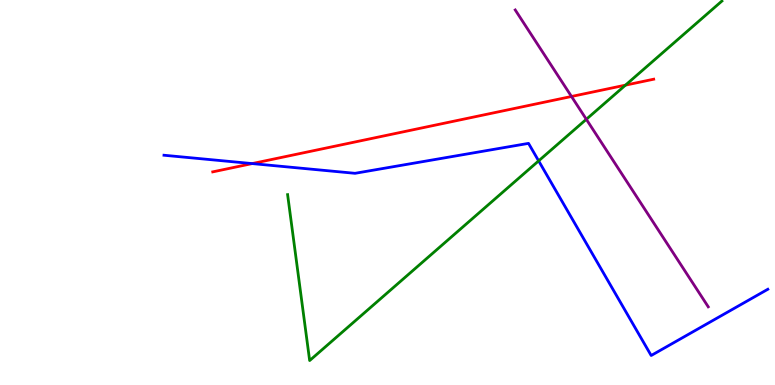[{'lines': ['blue', 'red'], 'intersections': [{'x': 3.25, 'y': 5.75}]}, {'lines': ['green', 'red'], 'intersections': [{'x': 8.07, 'y': 7.79}]}, {'lines': ['purple', 'red'], 'intersections': [{'x': 7.37, 'y': 7.49}]}, {'lines': ['blue', 'green'], 'intersections': [{'x': 6.95, 'y': 5.82}]}, {'lines': ['blue', 'purple'], 'intersections': []}, {'lines': ['green', 'purple'], 'intersections': [{'x': 7.57, 'y': 6.9}]}]